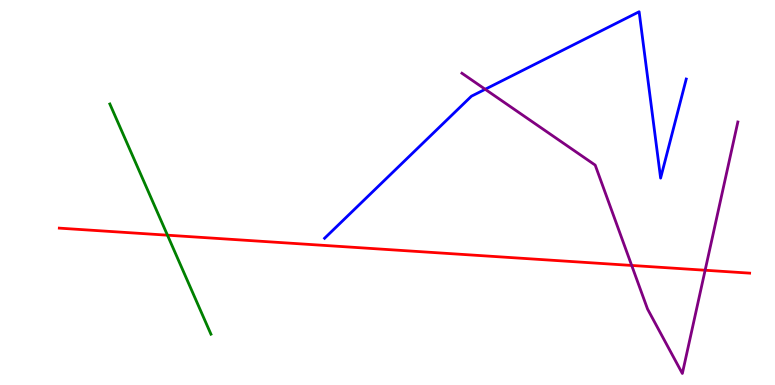[{'lines': ['blue', 'red'], 'intersections': []}, {'lines': ['green', 'red'], 'intersections': [{'x': 2.16, 'y': 3.89}]}, {'lines': ['purple', 'red'], 'intersections': [{'x': 8.15, 'y': 3.11}, {'x': 9.1, 'y': 2.98}]}, {'lines': ['blue', 'green'], 'intersections': []}, {'lines': ['blue', 'purple'], 'intersections': [{'x': 6.26, 'y': 7.68}]}, {'lines': ['green', 'purple'], 'intersections': []}]